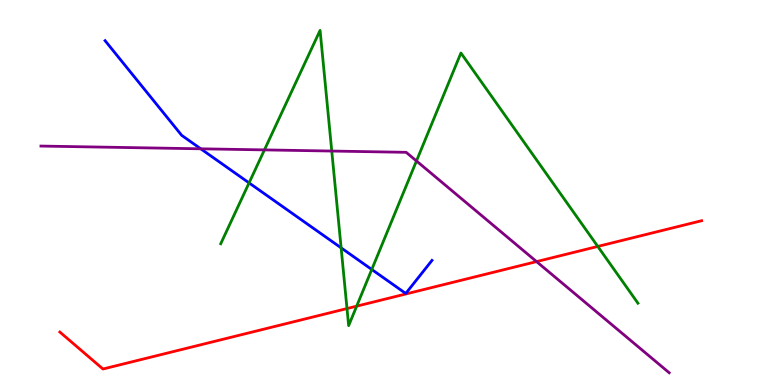[{'lines': ['blue', 'red'], 'intersections': []}, {'lines': ['green', 'red'], 'intersections': [{'x': 4.48, 'y': 1.99}, {'x': 4.6, 'y': 2.05}, {'x': 7.71, 'y': 3.6}]}, {'lines': ['purple', 'red'], 'intersections': [{'x': 6.92, 'y': 3.21}]}, {'lines': ['blue', 'green'], 'intersections': [{'x': 3.21, 'y': 5.25}, {'x': 4.4, 'y': 3.56}, {'x': 4.8, 'y': 3.0}]}, {'lines': ['blue', 'purple'], 'intersections': [{'x': 2.59, 'y': 6.13}]}, {'lines': ['green', 'purple'], 'intersections': [{'x': 3.41, 'y': 6.11}, {'x': 4.28, 'y': 6.08}, {'x': 5.37, 'y': 5.82}]}]